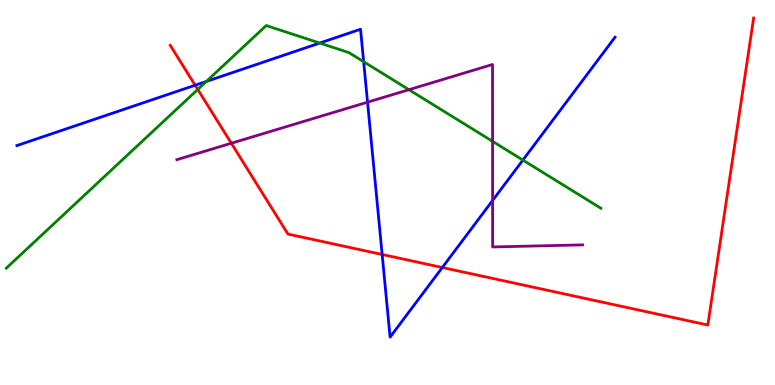[{'lines': ['blue', 'red'], 'intersections': [{'x': 2.52, 'y': 7.79}, {'x': 4.93, 'y': 3.39}, {'x': 5.71, 'y': 3.05}]}, {'lines': ['green', 'red'], 'intersections': [{'x': 2.55, 'y': 7.68}]}, {'lines': ['purple', 'red'], 'intersections': [{'x': 2.98, 'y': 6.28}]}, {'lines': ['blue', 'green'], 'intersections': [{'x': 2.66, 'y': 7.88}, {'x': 4.13, 'y': 8.88}, {'x': 4.69, 'y': 8.4}, {'x': 6.75, 'y': 5.84}]}, {'lines': ['blue', 'purple'], 'intersections': [{'x': 4.74, 'y': 7.35}, {'x': 6.36, 'y': 4.79}]}, {'lines': ['green', 'purple'], 'intersections': [{'x': 5.28, 'y': 7.67}, {'x': 6.36, 'y': 6.33}]}]